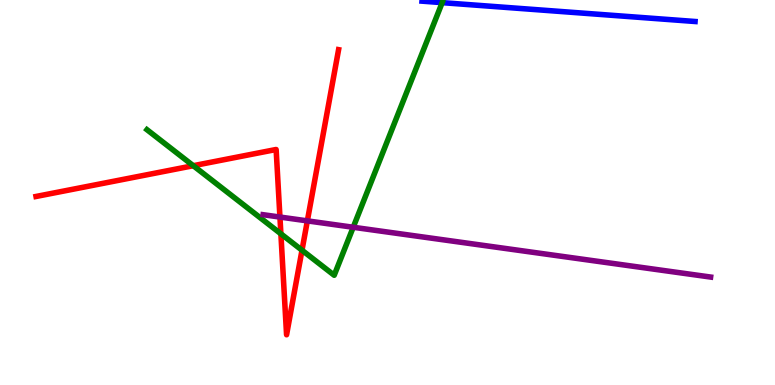[{'lines': ['blue', 'red'], 'intersections': []}, {'lines': ['green', 'red'], 'intersections': [{'x': 2.49, 'y': 5.7}, {'x': 3.62, 'y': 3.93}, {'x': 3.9, 'y': 3.5}]}, {'lines': ['purple', 'red'], 'intersections': [{'x': 3.61, 'y': 4.36}, {'x': 3.97, 'y': 4.26}]}, {'lines': ['blue', 'green'], 'intersections': [{'x': 5.71, 'y': 9.93}]}, {'lines': ['blue', 'purple'], 'intersections': []}, {'lines': ['green', 'purple'], 'intersections': [{'x': 4.56, 'y': 4.1}]}]